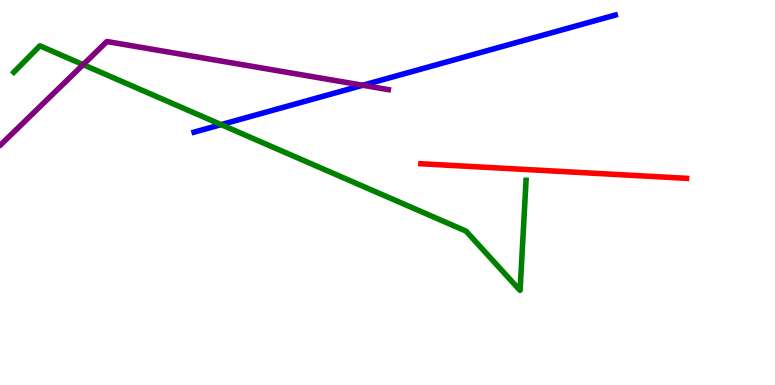[{'lines': ['blue', 'red'], 'intersections': []}, {'lines': ['green', 'red'], 'intersections': []}, {'lines': ['purple', 'red'], 'intersections': []}, {'lines': ['blue', 'green'], 'intersections': [{'x': 2.85, 'y': 6.76}]}, {'lines': ['blue', 'purple'], 'intersections': [{'x': 4.68, 'y': 7.79}]}, {'lines': ['green', 'purple'], 'intersections': [{'x': 1.07, 'y': 8.32}]}]